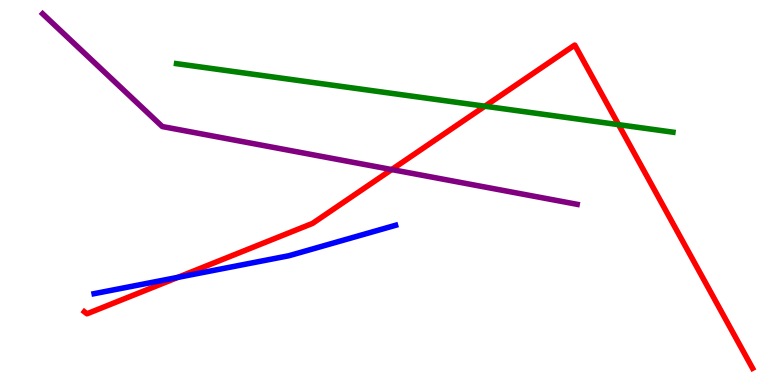[{'lines': ['blue', 'red'], 'intersections': [{'x': 2.3, 'y': 2.8}]}, {'lines': ['green', 'red'], 'intersections': [{'x': 6.26, 'y': 7.24}, {'x': 7.98, 'y': 6.76}]}, {'lines': ['purple', 'red'], 'intersections': [{'x': 5.05, 'y': 5.6}]}, {'lines': ['blue', 'green'], 'intersections': []}, {'lines': ['blue', 'purple'], 'intersections': []}, {'lines': ['green', 'purple'], 'intersections': []}]